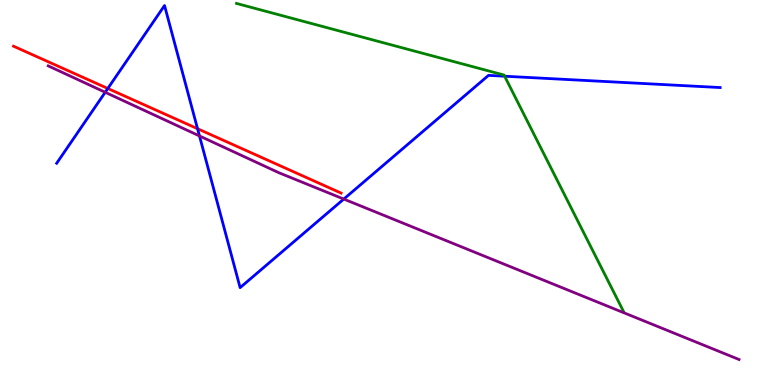[{'lines': ['blue', 'red'], 'intersections': [{'x': 1.39, 'y': 7.7}, {'x': 2.55, 'y': 6.66}]}, {'lines': ['green', 'red'], 'intersections': []}, {'lines': ['purple', 'red'], 'intersections': []}, {'lines': ['blue', 'green'], 'intersections': [{'x': 6.51, 'y': 8.02}]}, {'lines': ['blue', 'purple'], 'intersections': [{'x': 1.36, 'y': 7.6}, {'x': 2.57, 'y': 6.47}, {'x': 4.44, 'y': 4.83}]}, {'lines': ['green', 'purple'], 'intersections': []}]